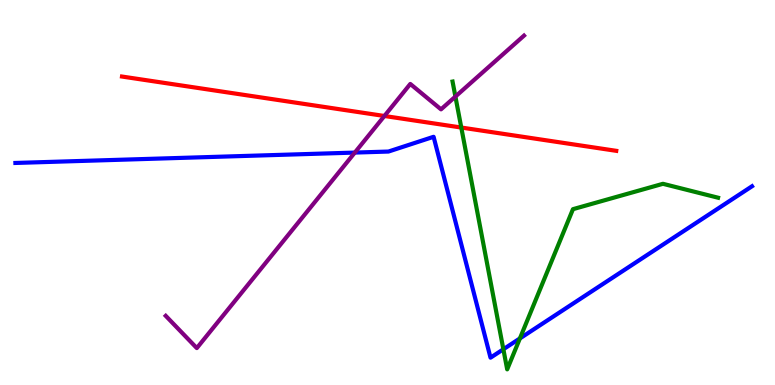[{'lines': ['blue', 'red'], 'intersections': []}, {'lines': ['green', 'red'], 'intersections': [{'x': 5.95, 'y': 6.69}]}, {'lines': ['purple', 'red'], 'intersections': [{'x': 4.96, 'y': 6.99}]}, {'lines': ['blue', 'green'], 'intersections': [{'x': 6.5, 'y': 0.928}, {'x': 6.71, 'y': 1.21}]}, {'lines': ['blue', 'purple'], 'intersections': [{'x': 4.58, 'y': 6.04}]}, {'lines': ['green', 'purple'], 'intersections': [{'x': 5.88, 'y': 7.49}]}]